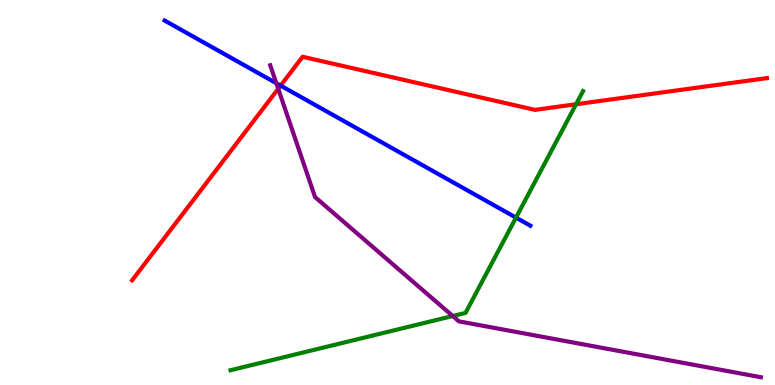[{'lines': ['blue', 'red'], 'intersections': [{'x': 3.62, 'y': 7.78}]}, {'lines': ['green', 'red'], 'intersections': [{'x': 7.43, 'y': 7.29}]}, {'lines': ['purple', 'red'], 'intersections': [{'x': 3.59, 'y': 7.69}]}, {'lines': ['blue', 'green'], 'intersections': [{'x': 6.66, 'y': 4.35}]}, {'lines': ['blue', 'purple'], 'intersections': [{'x': 3.57, 'y': 7.84}]}, {'lines': ['green', 'purple'], 'intersections': [{'x': 5.84, 'y': 1.79}]}]